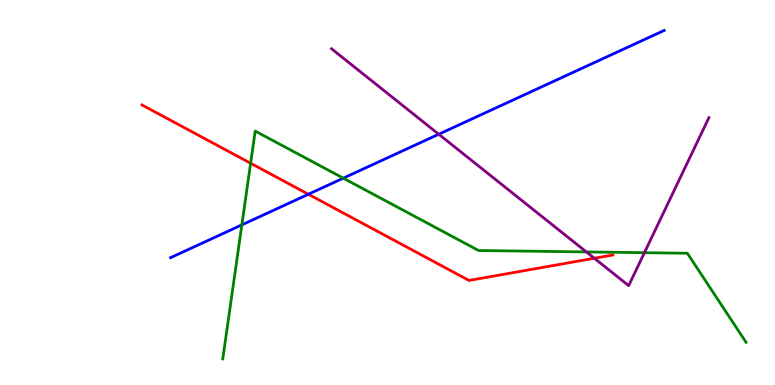[{'lines': ['blue', 'red'], 'intersections': [{'x': 3.98, 'y': 4.95}]}, {'lines': ['green', 'red'], 'intersections': [{'x': 3.23, 'y': 5.76}]}, {'lines': ['purple', 'red'], 'intersections': [{'x': 7.67, 'y': 3.29}]}, {'lines': ['blue', 'green'], 'intersections': [{'x': 3.12, 'y': 4.16}, {'x': 4.43, 'y': 5.37}]}, {'lines': ['blue', 'purple'], 'intersections': [{'x': 5.66, 'y': 6.51}]}, {'lines': ['green', 'purple'], 'intersections': [{'x': 7.57, 'y': 3.46}, {'x': 8.32, 'y': 3.44}]}]